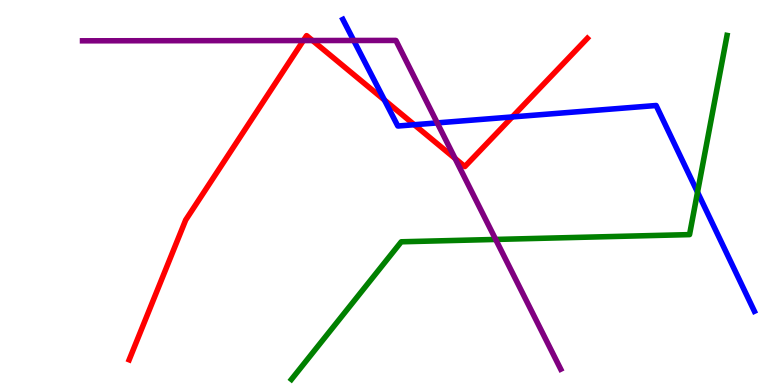[{'lines': ['blue', 'red'], 'intersections': [{'x': 4.96, 'y': 7.4}, {'x': 5.35, 'y': 6.76}, {'x': 6.61, 'y': 6.96}]}, {'lines': ['green', 'red'], 'intersections': []}, {'lines': ['purple', 'red'], 'intersections': [{'x': 3.91, 'y': 8.95}, {'x': 4.03, 'y': 8.95}, {'x': 5.87, 'y': 5.88}]}, {'lines': ['blue', 'green'], 'intersections': [{'x': 9.0, 'y': 5.01}]}, {'lines': ['blue', 'purple'], 'intersections': [{'x': 4.56, 'y': 8.95}, {'x': 5.64, 'y': 6.81}]}, {'lines': ['green', 'purple'], 'intersections': [{'x': 6.4, 'y': 3.78}]}]